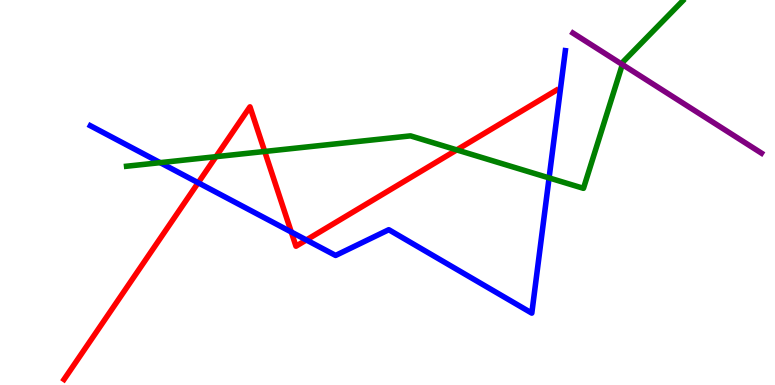[{'lines': ['blue', 'red'], 'intersections': [{'x': 2.56, 'y': 5.25}, {'x': 3.76, 'y': 3.97}, {'x': 3.95, 'y': 3.77}]}, {'lines': ['green', 'red'], 'intersections': [{'x': 2.79, 'y': 5.93}, {'x': 3.42, 'y': 6.07}, {'x': 5.89, 'y': 6.11}]}, {'lines': ['purple', 'red'], 'intersections': []}, {'lines': ['blue', 'green'], 'intersections': [{'x': 2.07, 'y': 5.78}, {'x': 7.09, 'y': 5.38}]}, {'lines': ['blue', 'purple'], 'intersections': []}, {'lines': ['green', 'purple'], 'intersections': [{'x': 8.03, 'y': 8.32}]}]